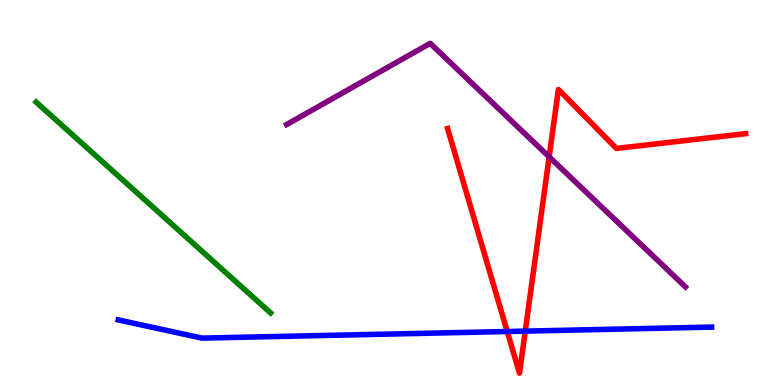[{'lines': ['blue', 'red'], 'intersections': [{'x': 6.54, 'y': 1.39}, {'x': 6.78, 'y': 1.4}]}, {'lines': ['green', 'red'], 'intersections': []}, {'lines': ['purple', 'red'], 'intersections': [{'x': 7.09, 'y': 5.93}]}, {'lines': ['blue', 'green'], 'intersections': []}, {'lines': ['blue', 'purple'], 'intersections': []}, {'lines': ['green', 'purple'], 'intersections': []}]